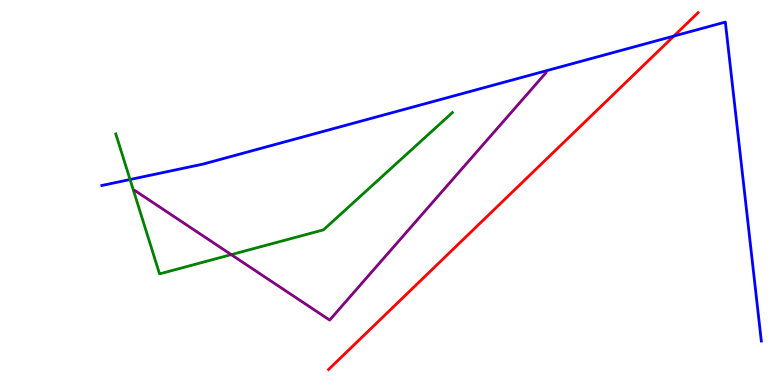[{'lines': ['blue', 'red'], 'intersections': [{'x': 8.69, 'y': 9.06}]}, {'lines': ['green', 'red'], 'intersections': []}, {'lines': ['purple', 'red'], 'intersections': []}, {'lines': ['blue', 'green'], 'intersections': [{'x': 1.68, 'y': 5.34}]}, {'lines': ['blue', 'purple'], 'intersections': []}, {'lines': ['green', 'purple'], 'intersections': [{'x': 2.98, 'y': 3.39}]}]